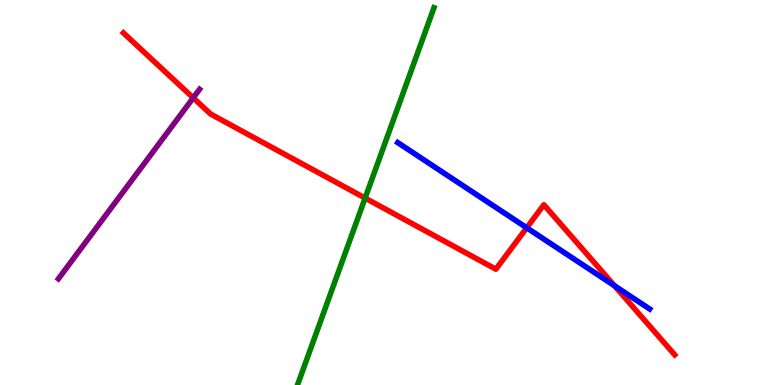[{'lines': ['blue', 'red'], 'intersections': [{'x': 6.8, 'y': 4.08}, {'x': 7.93, 'y': 2.58}]}, {'lines': ['green', 'red'], 'intersections': [{'x': 4.71, 'y': 4.86}]}, {'lines': ['purple', 'red'], 'intersections': [{'x': 2.49, 'y': 7.46}]}, {'lines': ['blue', 'green'], 'intersections': []}, {'lines': ['blue', 'purple'], 'intersections': []}, {'lines': ['green', 'purple'], 'intersections': []}]